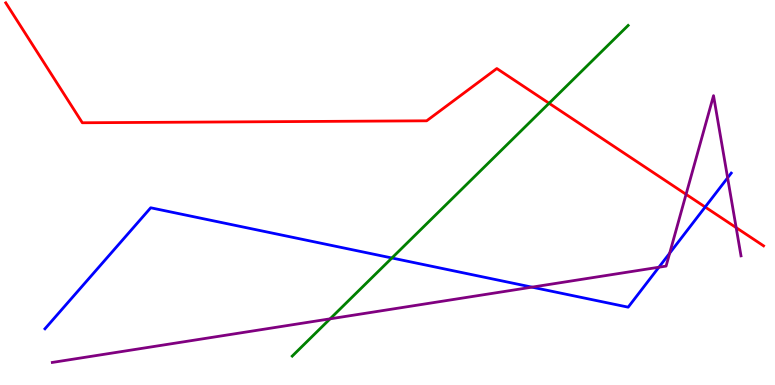[{'lines': ['blue', 'red'], 'intersections': [{'x': 9.1, 'y': 4.62}]}, {'lines': ['green', 'red'], 'intersections': [{'x': 7.08, 'y': 7.32}]}, {'lines': ['purple', 'red'], 'intersections': [{'x': 8.85, 'y': 4.95}, {'x': 9.5, 'y': 4.09}]}, {'lines': ['blue', 'green'], 'intersections': [{'x': 5.06, 'y': 3.3}]}, {'lines': ['blue', 'purple'], 'intersections': [{'x': 6.86, 'y': 2.54}, {'x': 8.5, 'y': 3.06}, {'x': 8.64, 'y': 3.42}, {'x': 9.39, 'y': 5.38}]}, {'lines': ['green', 'purple'], 'intersections': [{'x': 4.26, 'y': 1.72}]}]